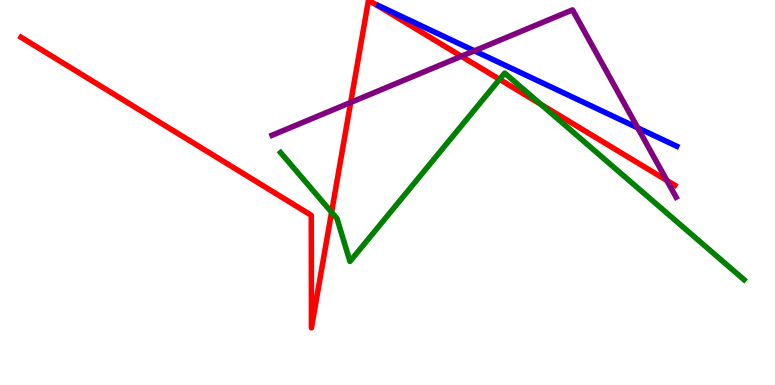[{'lines': ['blue', 'red'], 'intersections': []}, {'lines': ['green', 'red'], 'intersections': [{'x': 4.28, 'y': 4.49}, {'x': 6.45, 'y': 7.94}, {'x': 6.98, 'y': 7.29}]}, {'lines': ['purple', 'red'], 'intersections': [{'x': 4.53, 'y': 7.34}, {'x': 5.95, 'y': 8.54}, {'x': 8.6, 'y': 5.31}]}, {'lines': ['blue', 'green'], 'intersections': []}, {'lines': ['blue', 'purple'], 'intersections': [{'x': 6.12, 'y': 8.68}, {'x': 8.23, 'y': 6.68}]}, {'lines': ['green', 'purple'], 'intersections': []}]